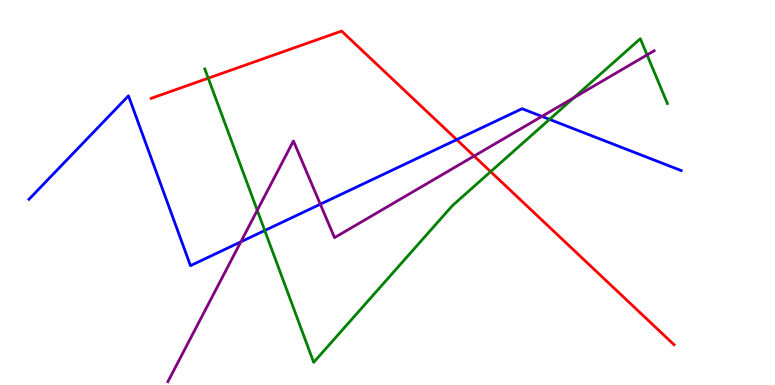[{'lines': ['blue', 'red'], 'intersections': [{'x': 5.89, 'y': 6.37}]}, {'lines': ['green', 'red'], 'intersections': [{'x': 2.69, 'y': 7.97}, {'x': 6.33, 'y': 5.54}]}, {'lines': ['purple', 'red'], 'intersections': [{'x': 6.12, 'y': 5.95}]}, {'lines': ['blue', 'green'], 'intersections': [{'x': 3.42, 'y': 4.01}, {'x': 7.09, 'y': 6.9}]}, {'lines': ['blue', 'purple'], 'intersections': [{'x': 3.11, 'y': 3.72}, {'x': 4.13, 'y': 4.7}, {'x': 6.99, 'y': 6.98}]}, {'lines': ['green', 'purple'], 'intersections': [{'x': 3.32, 'y': 4.54}, {'x': 7.41, 'y': 7.46}, {'x': 8.35, 'y': 8.57}]}]